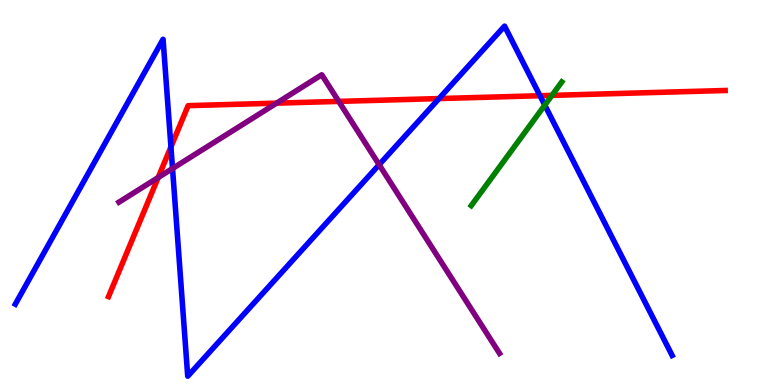[{'lines': ['blue', 'red'], 'intersections': [{'x': 2.21, 'y': 6.19}, {'x': 5.66, 'y': 7.44}, {'x': 6.97, 'y': 7.51}]}, {'lines': ['green', 'red'], 'intersections': [{'x': 7.12, 'y': 7.52}]}, {'lines': ['purple', 'red'], 'intersections': [{'x': 2.04, 'y': 5.39}, {'x': 3.57, 'y': 7.32}, {'x': 4.37, 'y': 7.37}]}, {'lines': ['blue', 'green'], 'intersections': [{'x': 7.03, 'y': 7.27}]}, {'lines': ['blue', 'purple'], 'intersections': [{'x': 2.23, 'y': 5.62}, {'x': 4.89, 'y': 5.72}]}, {'lines': ['green', 'purple'], 'intersections': []}]